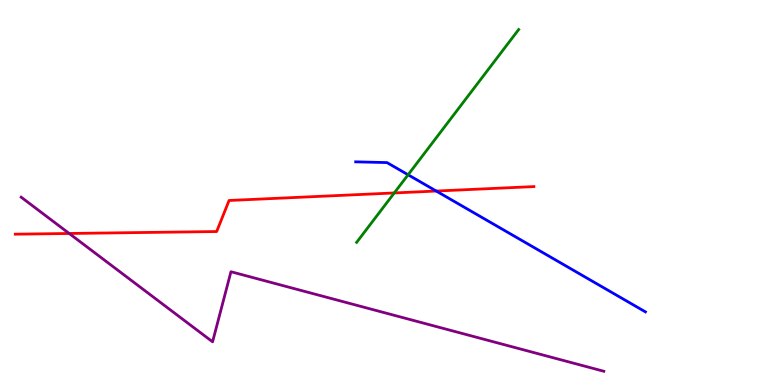[{'lines': ['blue', 'red'], 'intersections': [{'x': 5.63, 'y': 5.04}]}, {'lines': ['green', 'red'], 'intersections': [{'x': 5.09, 'y': 4.99}]}, {'lines': ['purple', 'red'], 'intersections': [{'x': 0.893, 'y': 3.94}]}, {'lines': ['blue', 'green'], 'intersections': [{'x': 5.27, 'y': 5.46}]}, {'lines': ['blue', 'purple'], 'intersections': []}, {'lines': ['green', 'purple'], 'intersections': []}]